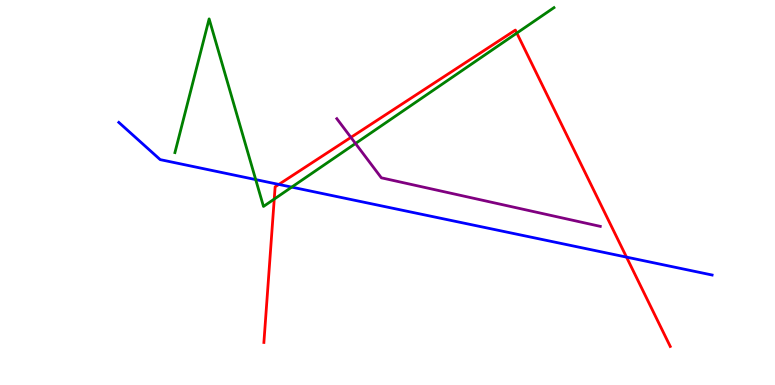[{'lines': ['blue', 'red'], 'intersections': [{'x': 3.6, 'y': 5.21}, {'x': 8.08, 'y': 3.32}]}, {'lines': ['green', 'red'], 'intersections': [{'x': 3.54, 'y': 4.83}, {'x': 6.67, 'y': 9.14}]}, {'lines': ['purple', 'red'], 'intersections': [{'x': 4.53, 'y': 6.43}]}, {'lines': ['blue', 'green'], 'intersections': [{'x': 3.3, 'y': 5.34}, {'x': 3.76, 'y': 5.14}]}, {'lines': ['blue', 'purple'], 'intersections': []}, {'lines': ['green', 'purple'], 'intersections': [{'x': 4.59, 'y': 6.27}]}]